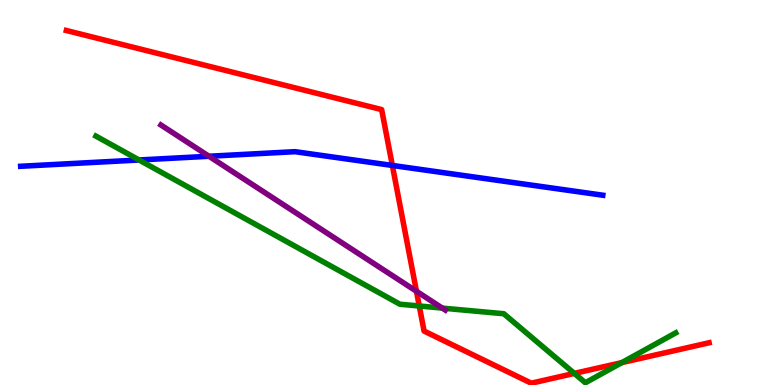[{'lines': ['blue', 'red'], 'intersections': [{'x': 5.06, 'y': 5.7}]}, {'lines': ['green', 'red'], 'intersections': [{'x': 5.41, 'y': 2.05}, {'x': 7.41, 'y': 0.301}, {'x': 8.02, 'y': 0.582}]}, {'lines': ['purple', 'red'], 'intersections': [{'x': 5.37, 'y': 2.43}]}, {'lines': ['blue', 'green'], 'intersections': [{'x': 1.79, 'y': 5.84}]}, {'lines': ['blue', 'purple'], 'intersections': [{'x': 2.7, 'y': 5.94}]}, {'lines': ['green', 'purple'], 'intersections': [{'x': 5.71, 'y': 2.0}]}]